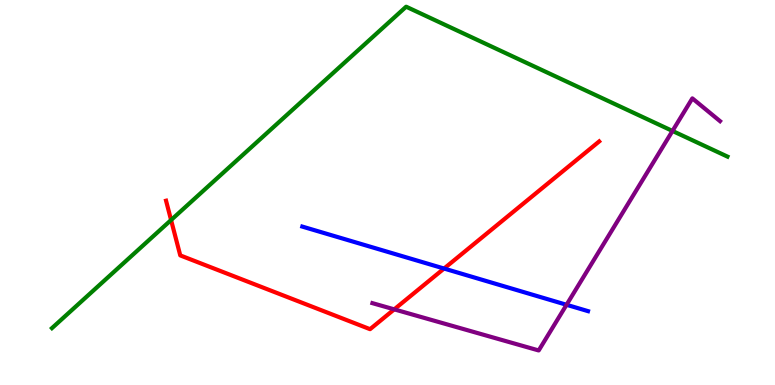[{'lines': ['blue', 'red'], 'intersections': [{'x': 5.73, 'y': 3.03}]}, {'lines': ['green', 'red'], 'intersections': [{'x': 2.21, 'y': 4.28}]}, {'lines': ['purple', 'red'], 'intersections': [{'x': 5.09, 'y': 1.96}]}, {'lines': ['blue', 'green'], 'intersections': []}, {'lines': ['blue', 'purple'], 'intersections': [{'x': 7.31, 'y': 2.08}]}, {'lines': ['green', 'purple'], 'intersections': [{'x': 8.68, 'y': 6.6}]}]